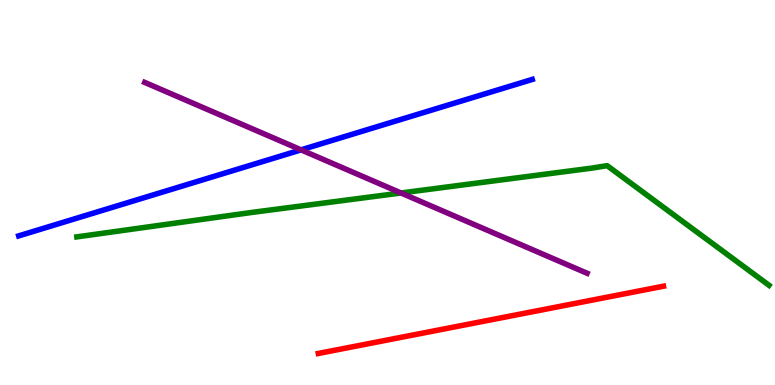[{'lines': ['blue', 'red'], 'intersections': []}, {'lines': ['green', 'red'], 'intersections': []}, {'lines': ['purple', 'red'], 'intersections': []}, {'lines': ['blue', 'green'], 'intersections': []}, {'lines': ['blue', 'purple'], 'intersections': [{'x': 3.88, 'y': 6.11}]}, {'lines': ['green', 'purple'], 'intersections': [{'x': 5.17, 'y': 4.99}]}]